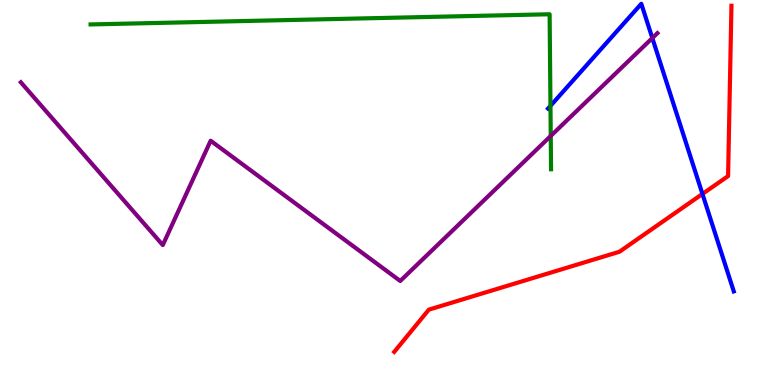[{'lines': ['blue', 'red'], 'intersections': [{'x': 9.06, 'y': 4.96}]}, {'lines': ['green', 'red'], 'intersections': []}, {'lines': ['purple', 'red'], 'intersections': []}, {'lines': ['blue', 'green'], 'intersections': [{'x': 7.1, 'y': 7.25}]}, {'lines': ['blue', 'purple'], 'intersections': [{'x': 8.42, 'y': 9.01}]}, {'lines': ['green', 'purple'], 'intersections': [{'x': 7.11, 'y': 6.47}]}]